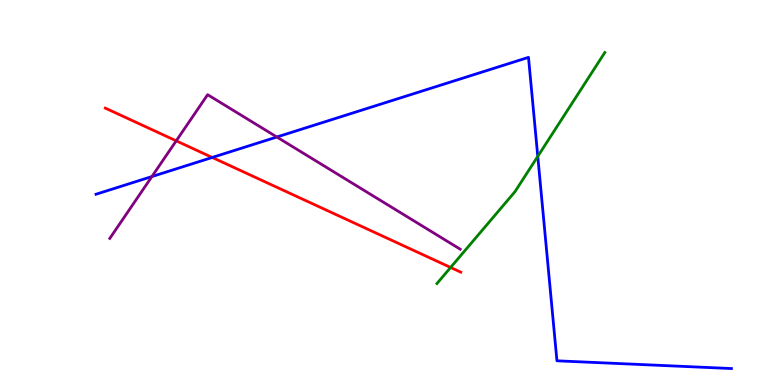[{'lines': ['blue', 'red'], 'intersections': [{'x': 2.74, 'y': 5.91}]}, {'lines': ['green', 'red'], 'intersections': [{'x': 5.81, 'y': 3.05}]}, {'lines': ['purple', 'red'], 'intersections': [{'x': 2.27, 'y': 6.34}]}, {'lines': ['blue', 'green'], 'intersections': [{'x': 6.94, 'y': 5.94}]}, {'lines': ['blue', 'purple'], 'intersections': [{'x': 1.96, 'y': 5.41}, {'x': 3.57, 'y': 6.44}]}, {'lines': ['green', 'purple'], 'intersections': []}]